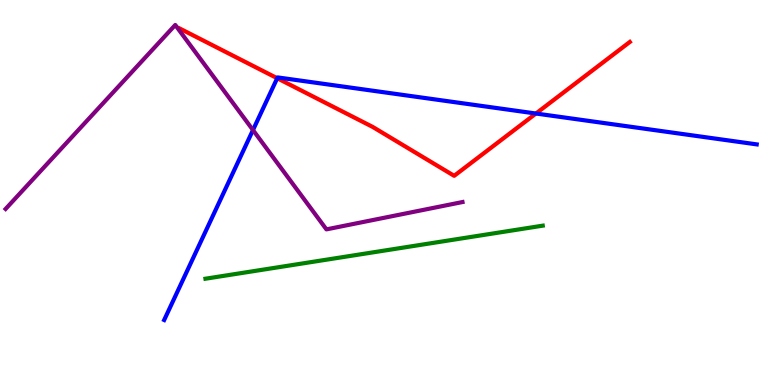[{'lines': ['blue', 'red'], 'intersections': [{'x': 3.58, 'y': 7.97}, {'x': 6.92, 'y': 7.05}]}, {'lines': ['green', 'red'], 'intersections': []}, {'lines': ['purple', 'red'], 'intersections': []}, {'lines': ['blue', 'green'], 'intersections': []}, {'lines': ['blue', 'purple'], 'intersections': [{'x': 3.26, 'y': 6.62}]}, {'lines': ['green', 'purple'], 'intersections': []}]